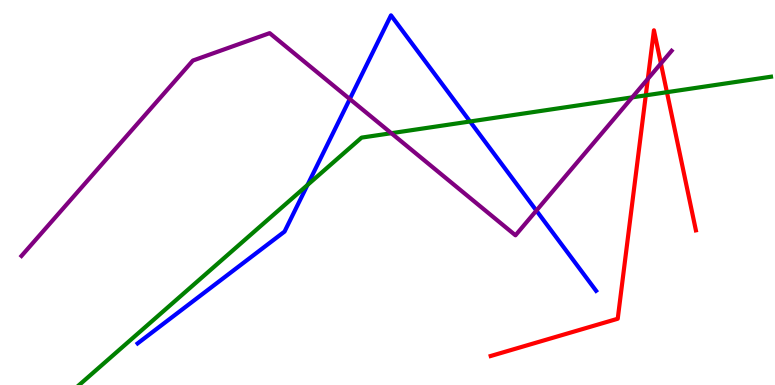[{'lines': ['blue', 'red'], 'intersections': []}, {'lines': ['green', 'red'], 'intersections': [{'x': 8.33, 'y': 7.52}, {'x': 8.61, 'y': 7.61}]}, {'lines': ['purple', 'red'], 'intersections': [{'x': 8.36, 'y': 7.95}, {'x': 8.53, 'y': 8.35}]}, {'lines': ['blue', 'green'], 'intersections': [{'x': 3.97, 'y': 5.19}, {'x': 6.06, 'y': 6.84}]}, {'lines': ['blue', 'purple'], 'intersections': [{'x': 4.51, 'y': 7.43}, {'x': 6.92, 'y': 4.53}]}, {'lines': ['green', 'purple'], 'intersections': [{'x': 5.05, 'y': 6.54}, {'x': 8.16, 'y': 7.47}]}]